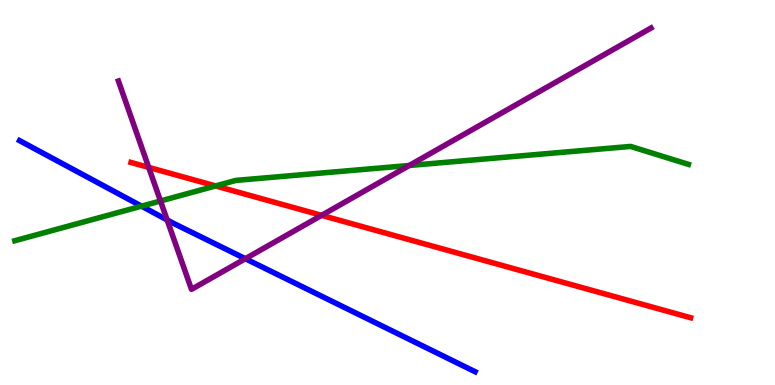[{'lines': ['blue', 'red'], 'intersections': []}, {'lines': ['green', 'red'], 'intersections': [{'x': 2.78, 'y': 5.17}]}, {'lines': ['purple', 'red'], 'intersections': [{'x': 1.92, 'y': 5.65}, {'x': 4.15, 'y': 4.41}]}, {'lines': ['blue', 'green'], 'intersections': [{'x': 1.83, 'y': 4.65}]}, {'lines': ['blue', 'purple'], 'intersections': [{'x': 2.16, 'y': 4.29}, {'x': 3.17, 'y': 3.28}]}, {'lines': ['green', 'purple'], 'intersections': [{'x': 2.07, 'y': 4.78}, {'x': 5.28, 'y': 5.7}]}]